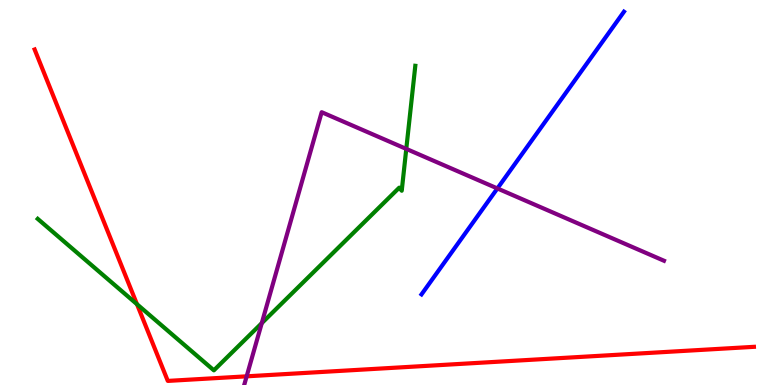[{'lines': ['blue', 'red'], 'intersections': []}, {'lines': ['green', 'red'], 'intersections': [{'x': 1.77, 'y': 2.1}]}, {'lines': ['purple', 'red'], 'intersections': [{'x': 3.18, 'y': 0.225}]}, {'lines': ['blue', 'green'], 'intersections': []}, {'lines': ['blue', 'purple'], 'intersections': [{'x': 6.42, 'y': 5.11}]}, {'lines': ['green', 'purple'], 'intersections': [{'x': 3.38, 'y': 1.61}, {'x': 5.24, 'y': 6.13}]}]